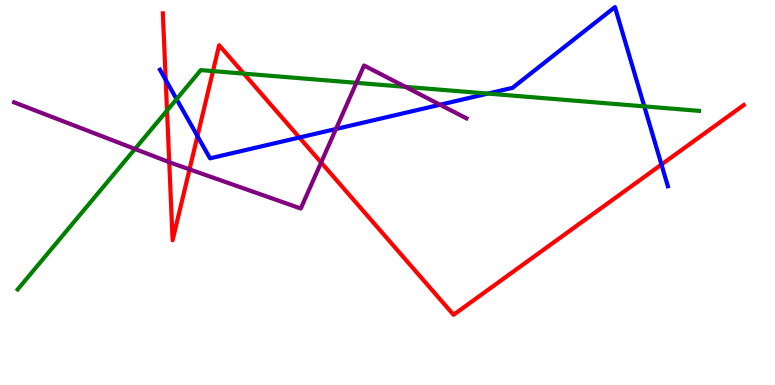[{'lines': ['blue', 'red'], 'intersections': [{'x': 2.14, 'y': 7.93}, {'x': 2.55, 'y': 6.46}, {'x': 3.86, 'y': 6.43}, {'x': 8.54, 'y': 5.73}]}, {'lines': ['green', 'red'], 'intersections': [{'x': 2.16, 'y': 7.13}, {'x': 2.75, 'y': 8.15}, {'x': 3.15, 'y': 8.09}]}, {'lines': ['purple', 'red'], 'intersections': [{'x': 2.18, 'y': 5.79}, {'x': 2.45, 'y': 5.6}, {'x': 4.14, 'y': 5.78}]}, {'lines': ['blue', 'green'], 'intersections': [{'x': 2.28, 'y': 7.43}, {'x': 6.3, 'y': 7.57}, {'x': 8.31, 'y': 7.24}]}, {'lines': ['blue', 'purple'], 'intersections': [{'x': 4.33, 'y': 6.65}, {'x': 5.68, 'y': 7.28}]}, {'lines': ['green', 'purple'], 'intersections': [{'x': 1.74, 'y': 6.13}, {'x': 4.6, 'y': 7.85}, {'x': 5.23, 'y': 7.74}]}]